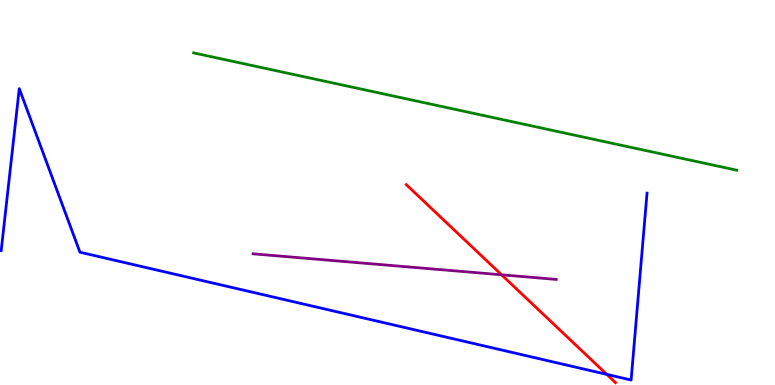[{'lines': ['blue', 'red'], 'intersections': [{'x': 7.83, 'y': 0.276}]}, {'lines': ['green', 'red'], 'intersections': []}, {'lines': ['purple', 'red'], 'intersections': [{'x': 6.47, 'y': 2.86}]}, {'lines': ['blue', 'green'], 'intersections': []}, {'lines': ['blue', 'purple'], 'intersections': []}, {'lines': ['green', 'purple'], 'intersections': []}]